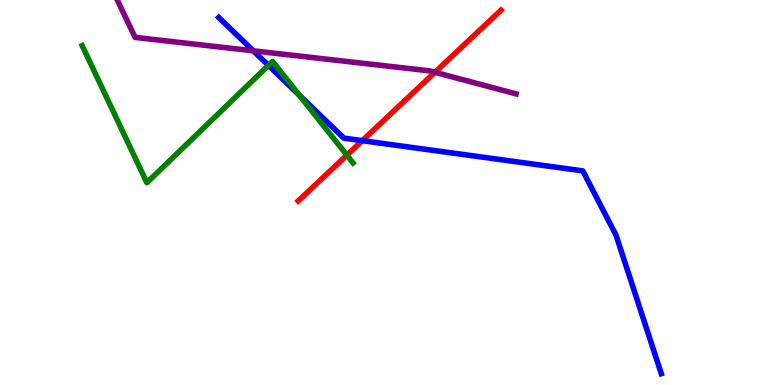[{'lines': ['blue', 'red'], 'intersections': [{'x': 4.67, 'y': 6.35}]}, {'lines': ['green', 'red'], 'intersections': [{'x': 4.48, 'y': 5.97}]}, {'lines': ['purple', 'red'], 'intersections': [{'x': 5.61, 'y': 8.12}]}, {'lines': ['blue', 'green'], 'intersections': [{'x': 3.46, 'y': 8.3}, {'x': 3.86, 'y': 7.53}]}, {'lines': ['blue', 'purple'], 'intersections': [{'x': 3.27, 'y': 8.68}]}, {'lines': ['green', 'purple'], 'intersections': []}]